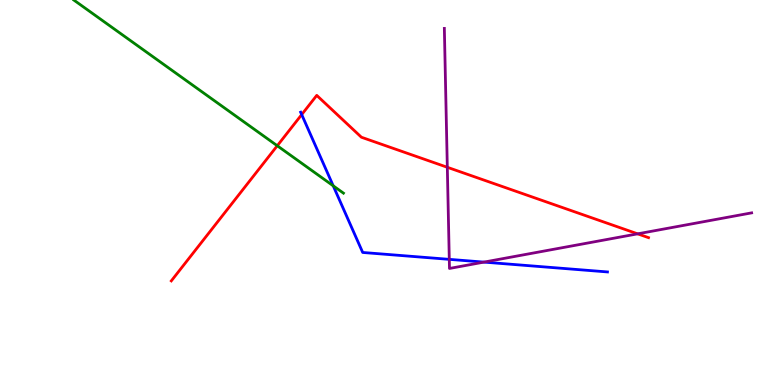[{'lines': ['blue', 'red'], 'intersections': [{'x': 3.89, 'y': 7.02}]}, {'lines': ['green', 'red'], 'intersections': [{'x': 3.58, 'y': 6.21}]}, {'lines': ['purple', 'red'], 'intersections': [{'x': 5.77, 'y': 5.66}, {'x': 8.23, 'y': 3.93}]}, {'lines': ['blue', 'green'], 'intersections': [{'x': 4.3, 'y': 5.17}]}, {'lines': ['blue', 'purple'], 'intersections': [{'x': 5.8, 'y': 3.26}, {'x': 6.24, 'y': 3.19}]}, {'lines': ['green', 'purple'], 'intersections': []}]